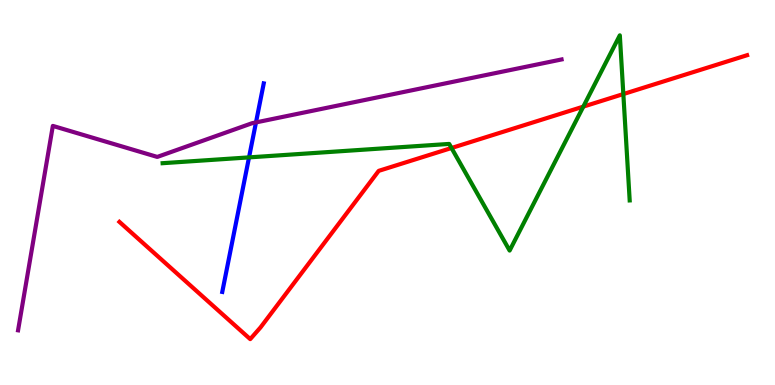[{'lines': ['blue', 'red'], 'intersections': []}, {'lines': ['green', 'red'], 'intersections': [{'x': 5.83, 'y': 6.16}, {'x': 7.53, 'y': 7.23}, {'x': 8.04, 'y': 7.56}]}, {'lines': ['purple', 'red'], 'intersections': []}, {'lines': ['blue', 'green'], 'intersections': [{'x': 3.21, 'y': 5.91}]}, {'lines': ['blue', 'purple'], 'intersections': [{'x': 3.3, 'y': 6.82}]}, {'lines': ['green', 'purple'], 'intersections': []}]